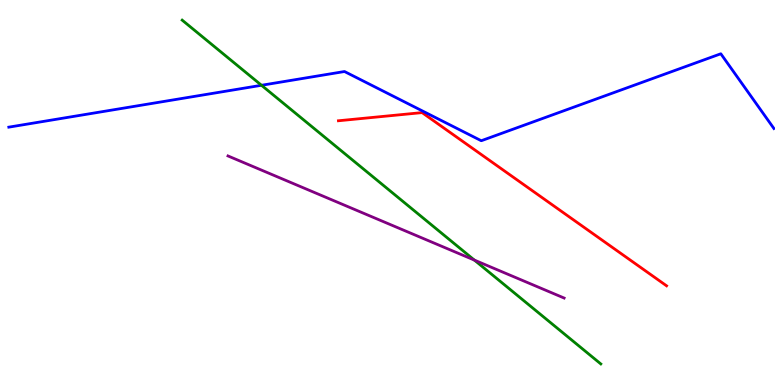[{'lines': ['blue', 'red'], 'intersections': []}, {'lines': ['green', 'red'], 'intersections': []}, {'lines': ['purple', 'red'], 'intersections': []}, {'lines': ['blue', 'green'], 'intersections': [{'x': 3.37, 'y': 7.78}]}, {'lines': ['blue', 'purple'], 'intersections': []}, {'lines': ['green', 'purple'], 'intersections': [{'x': 6.12, 'y': 3.24}]}]